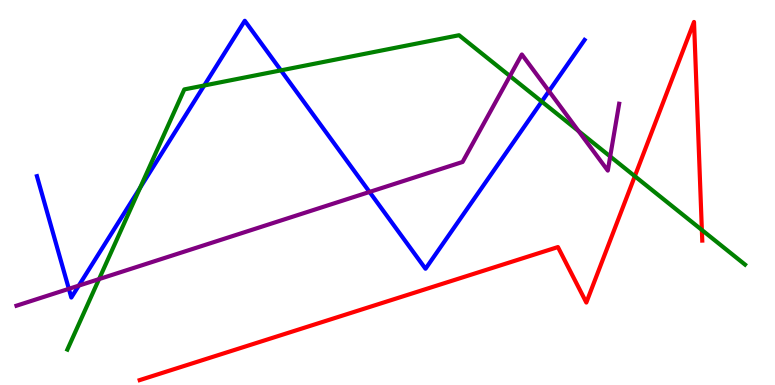[{'lines': ['blue', 'red'], 'intersections': []}, {'lines': ['green', 'red'], 'intersections': [{'x': 8.19, 'y': 5.42}, {'x': 9.06, 'y': 4.03}]}, {'lines': ['purple', 'red'], 'intersections': []}, {'lines': ['blue', 'green'], 'intersections': [{'x': 1.81, 'y': 5.12}, {'x': 2.64, 'y': 7.78}, {'x': 3.62, 'y': 8.17}, {'x': 6.99, 'y': 7.36}]}, {'lines': ['blue', 'purple'], 'intersections': [{'x': 0.888, 'y': 2.5}, {'x': 1.02, 'y': 2.58}, {'x': 4.77, 'y': 5.01}, {'x': 7.08, 'y': 7.63}]}, {'lines': ['green', 'purple'], 'intersections': [{'x': 1.28, 'y': 2.75}, {'x': 6.58, 'y': 8.02}, {'x': 7.47, 'y': 6.6}, {'x': 7.87, 'y': 5.94}]}]